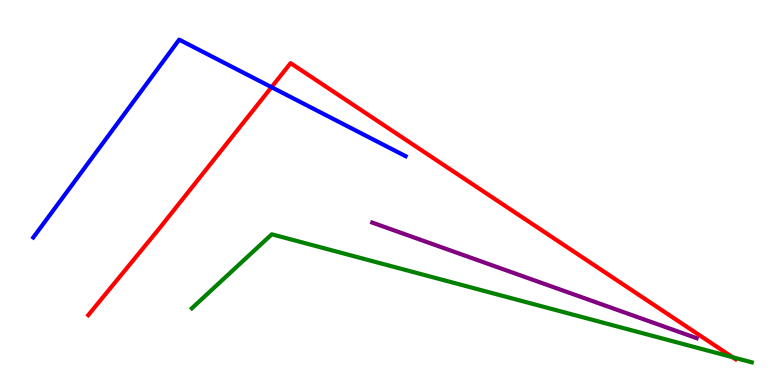[{'lines': ['blue', 'red'], 'intersections': [{'x': 3.5, 'y': 7.74}]}, {'lines': ['green', 'red'], 'intersections': [{'x': 9.45, 'y': 0.722}]}, {'lines': ['purple', 'red'], 'intersections': []}, {'lines': ['blue', 'green'], 'intersections': []}, {'lines': ['blue', 'purple'], 'intersections': []}, {'lines': ['green', 'purple'], 'intersections': []}]